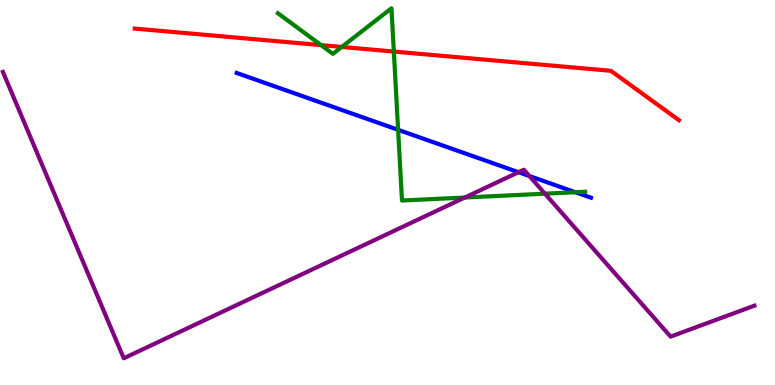[{'lines': ['blue', 'red'], 'intersections': []}, {'lines': ['green', 'red'], 'intersections': [{'x': 4.14, 'y': 8.83}, {'x': 4.41, 'y': 8.78}, {'x': 5.08, 'y': 8.66}]}, {'lines': ['purple', 'red'], 'intersections': []}, {'lines': ['blue', 'green'], 'intersections': [{'x': 5.14, 'y': 6.63}, {'x': 7.42, 'y': 5.01}]}, {'lines': ['blue', 'purple'], 'intersections': [{'x': 6.69, 'y': 5.53}, {'x': 6.83, 'y': 5.43}]}, {'lines': ['green', 'purple'], 'intersections': [{'x': 6.0, 'y': 4.87}, {'x': 7.03, 'y': 4.97}]}]